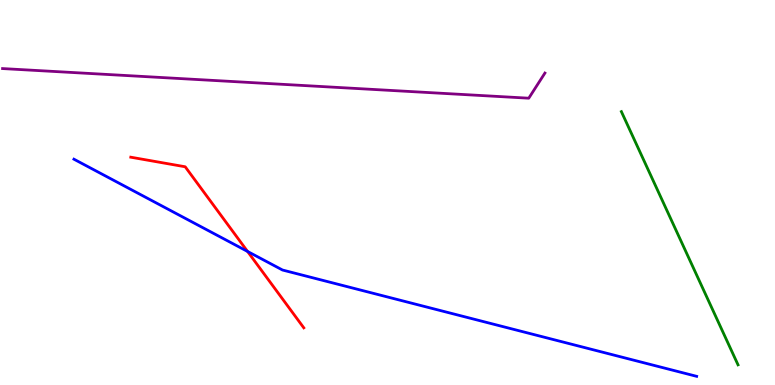[{'lines': ['blue', 'red'], 'intersections': [{'x': 3.19, 'y': 3.47}]}, {'lines': ['green', 'red'], 'intersections': []}, {'lines': ['purple', 'red'], 'intersections': []}, {'lines': ['blue', 'green'], 'intersections': []}, {'lines': ['blue', 'purple'], 'intersections': []}, {'lines': ['green', 'purple'], 'intersections': []}]